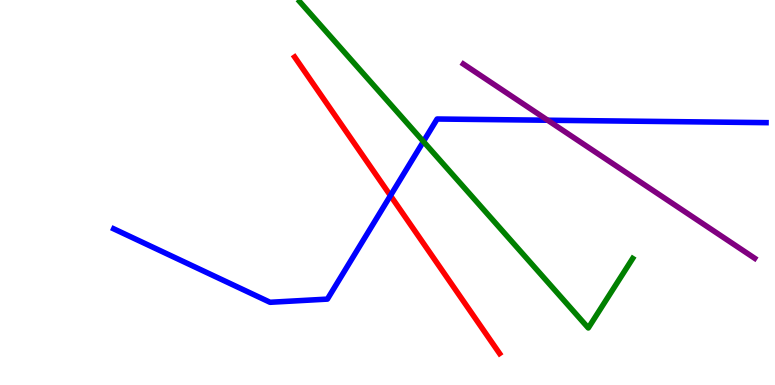[{'lines': ['blue', 'red'], 'intersections': [{'x': 5.04, 'y': 4.92}]}, {'lines': ['green', 'red'], 'intersections': []}, {'lines': ['purple', 'red'], 'intersections': []}, {'lines': ['blue', 'green'], 'intersections': [{'x': 5.46, 'y': 6.32}]}, {'lines': ['blue', 'purple'], 'intersections': [{'x': 7.07, 'y': 6.88}]}, {'lines': ['green', 'purple'], 'intersections': []}]